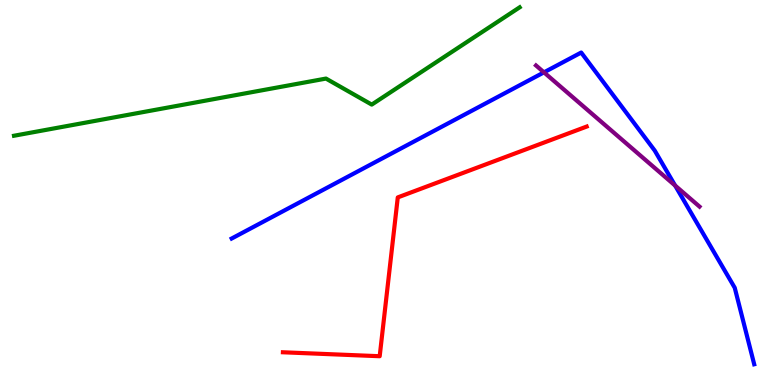[{'lines': ['blue', 'red'], 'intersections': []}, {'lines': ['green', 'red'], 'intersections': []}, {'lines': ['purple', 'red'], 'intersections': []}, {'lines': ['blue', 'green'], 'intersections': []}, {'lines': ['blue', 'purple'], 'intersections': [{'x': 7.02, 'y': 8.12}, {'x': 8.71, 'y': 5.18}]}, {'lines': ['green', 'purple'], 'intersections': []}]